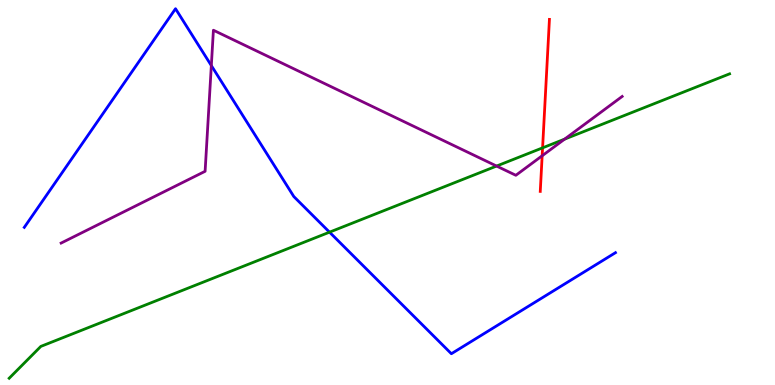[{'lines': ['blue', 'red'], 'intersections': []}, {'lines': ['green', 'red'], 'intersections': [{'x': 7.0, 'y': 6.16}]}, {'lines': ['purple', 'red'], 'intersections': [{'x': 7.0, 'y': 5.95}]}, {'lines': ['blue', 'green'], 'intersections': [{'x': 4.25, 'y': 3.97}]}, {'lines': ['blue', 'purple'], 'intersections': [{'x': 2.73, 'y': 8.3}]}, {'lines': ['green', 'purple'], 'intersections': [{'x': 6.41, 'y': 5.69}, {'x': 7.29, 'y': 6.39}]}]